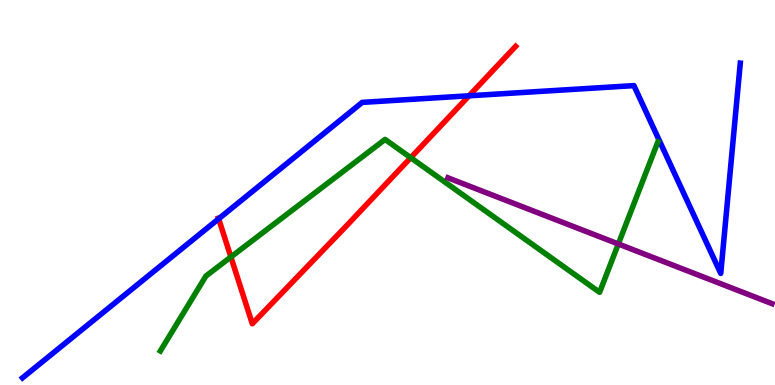[{'lines': ['blue', 'red'], 'intersections': [{'x': 2.82, 'y': 4.32}, {'x': 6.05, 'y': 7.51}]}, {'lines': ['green', 'red'], 'intersections': [{'x': 2.98, 'y': 3.33}, {'x': 5.3, 'y': 5.9}]}, {'lines': ['purple', 'red'], 'intersections': []}, {'lines': ['blue', 'green'], 'intersections': []}, {'lines': ['blue', 'purple'], 'intersections': []}, {'lines': ['green', 'purple'], 'intersections': [{'x': 7.98, 'y': 3.66}]}]